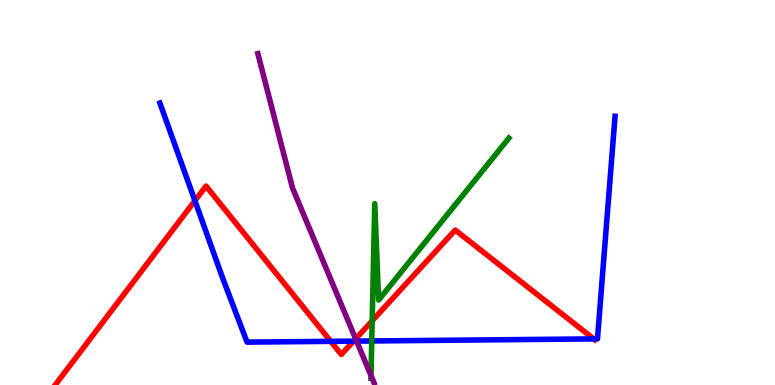[{'lines': ['blue', 'red'], 'intersections': [{'x': 2.51, 'y': 4.79}, {'x': 4.27, 'y': 1.13}, {'x': 4.56, 'y': 1.14}, {'x': 7.66, 'y': 1.2}]}, {'lines': ['green', 'red'], 'intersections': [{'x': 4.8, 'y': 1.67}]}, {'lines': ['purple', 'red'], 'intersections': [{'x': 4.59, 'y': 1.2}]}, {'lines': ['blue', 'green'], 'intersections': [{'x': 4.8, 'y': 1.14}]}, {'lines': ['blue', 'purple'], 'intersections': [{'x': 4.6, 'y': 1.14}]}, {'lines': ['green', 'purple'], 'intersections': [{'x': 4.79, 'y': 0.246}]}]